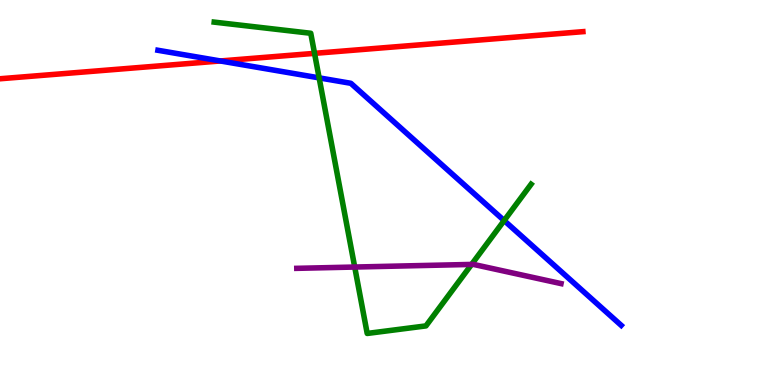[{'lines': ['blue', 'red'], 'intersections': [{'x': 2.84, 'y': 8.42}]}, {'lines': ['green', 'red'], 'intersections': [{'x': 4.06, 'y': 8.61}]}, {'lines': ['purple', 'red'], 'intersections': []}, {'lines': ['blue', 'green'], 'intersections': [{'x': 4.12, 'y': 7.98}, {'x': 6.51, 'y': 4.27}]}, {'lines': ['blue', 'purple'], 'intersections': []}, {'lines': ['green', 'purple'], 'intersections': [{'x': 4.58, 'y': 3.06}, {'x': 6.08, 'y': 3.13}]}]